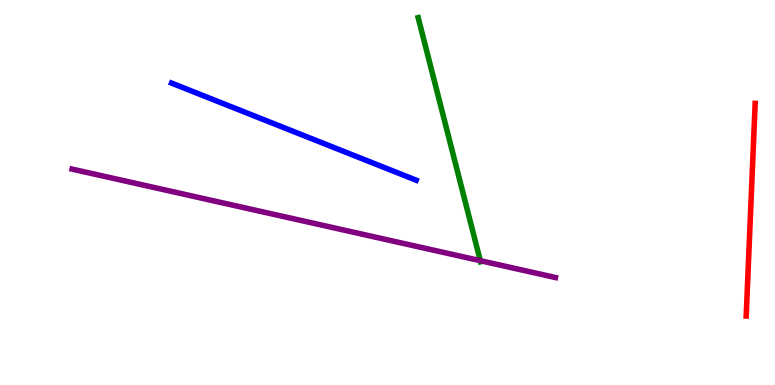[{'lines': ['blue', 'red'], 'intersections': []}, {'lines': ['green', 'red'], 'intersections': []}, {'lines': ['purple', 'red'], 'intersections': []}, {'lines': ['blue', 'green'], 'intersections': []}, {'lines': ['blue', 'purple'], 'intersections': []}, {'lines': ['green', 'purple'], 'intersections': [{'x': 6.2, 'y': 3.23}]}]